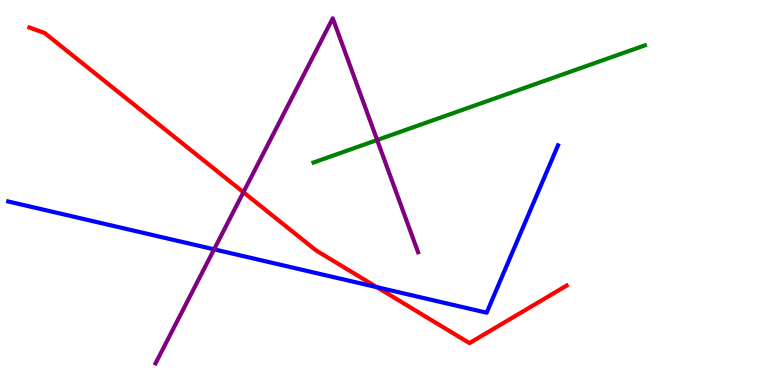[{'lines': ['blue', 'red'], 'intersections': [{'x': 4.86, 'y': 2.54}]}, {'lines': ['green', 'red'], 'intersections': []}, {'lines': ['purple', 'red'], 'intersections': [{'x': 3.14, 'y': 5.01}]}, {'lines': ['blue', 'green'], 'intersections': []}, {'lines': ['blue', 'purple'], 'intersections': [{'x': 2.76, 'y': 3.52}]}, {'lines': ['green', 'purple'], 'intersections': [{'x': 4.87, 'y': 6.36}]}]